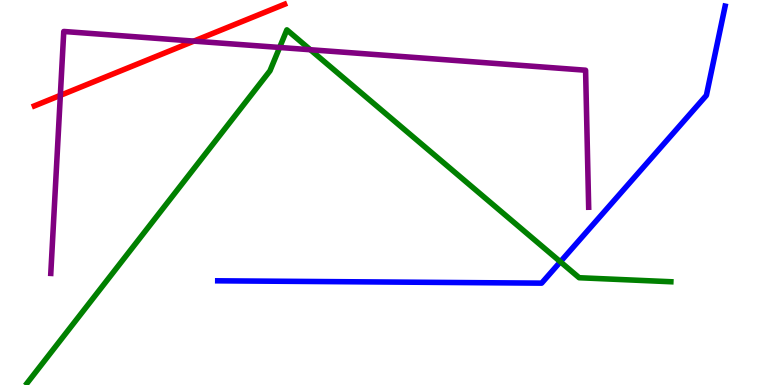[{'lines': ['blue', 'red'], 'intersections': []}, {'lines': ['green', 'red'], 'intersections': []}, {'lines': ['purple', 'red'], 'intersections': [{'x': 0.779, 'y': 7.52}, {'x': 2.5, 'y': 8.93}]}, {'lines': ['blue', 'green'], 'intersections': [{'x': 7.23, 'y': 3.2}]}, {'lines': ['blue', 'purple'], 'intersections': []}, {'lines': ['green', 'purple'], 'intersections': [{'x': 3.61, 'y': 8.77}, {'x': 4.0, 'y': 8.71}]}]